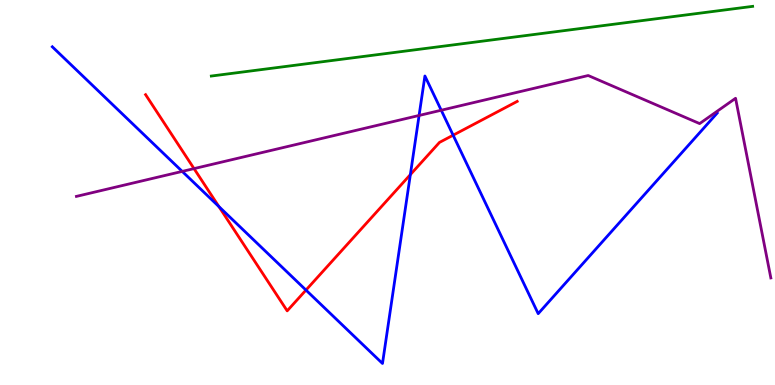[{'lines': ['blue', 'red'], 'intersections': [{'x': 2.82, 'y': 4.64}, {'x': 3.95, 'y': 2.47}, {'x': 5.29, 'y': 5.46}, {'x': 5.85, 'y': 6.49}]}, {'lines': ['green', 'red'], 'intersections': []}, {'lines': ['purple', 'red'], 'intersections': [{'x': 2.5, 'y': 5.62}]}, {'lines': ['blue', 'green'], 'intersections': []}, {'lines': ['blue', 'purple'], 'intersections': [{'x': 2.35, 'y': 5.55}, {'x': 5.41, 'y': 7.0}, {'x': 5.69, 'y': 7.14}]}, {'lines': ['green', 'purple'], 'intersections': []}]